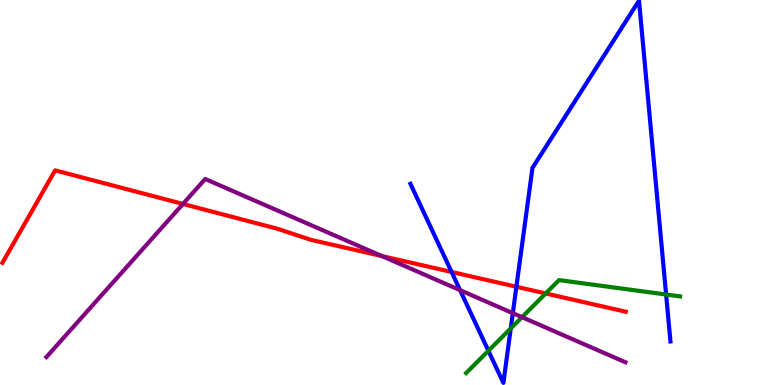[{'lines': ['blue', 'red'], 'intersections': [{'x': 5.83, 'y': 2.94}, {'x': 6.66, 'y': 2.55}]}, {'lines': ['green', 'red'], 'intersections': [{'x': 7.04, 'y': 2.38}]}, {'lines': ['purple', 'red'], 'intersections': [{'x': 2.36, 'y': 4.7}, {'x': 4.93, 'y': 3.35}]}, {'lines': ['blue', 'green'], 'intersections': [{'x': 6.3, 'y': 0.889}, {'x': 6.59, 'y': 1.47}, {'x': 8.6, 'y': 2.35}]}, {'lines': ['blue', 'purple'], 'intersections': [{'x': 5.94, 'y': 2.46}, {'x': 6.62, 'y': 1.87}]}, {'lines': ['green', 'purple'], 'intersections': [{'x': 6.74, 'y': 1.76}]}]